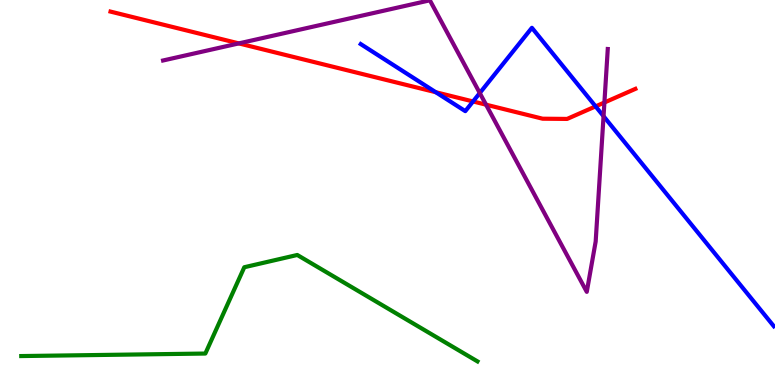[{'lines': ['blue', 'red'], 'intersections': [{'x': 5.62, 'y': 7.6}, {'x': 6.1, 'y': 7.36}, {'x': 7.69, 'y': 7.24}]}, {'lines': ['green', 'red'], 'intersections': []}, {'lines': ['purple', 'red'], 'intersections': [{'x': 3.08, 'y': 8.87}, {'x': 6.27, 'y': 7.28}, {'x': 7.8, 'y': 7.34}]}, {'lines': ['blue', 'green'], 'intersections': []}, {'lines': ['blue', 'purple'], 'intersections': [{'x': 6.19, 'y': 7.58}, {'x': 7.79, 'y': 6.98}]}, {'lines': ['green', 'purple'], 'intersections': []}]